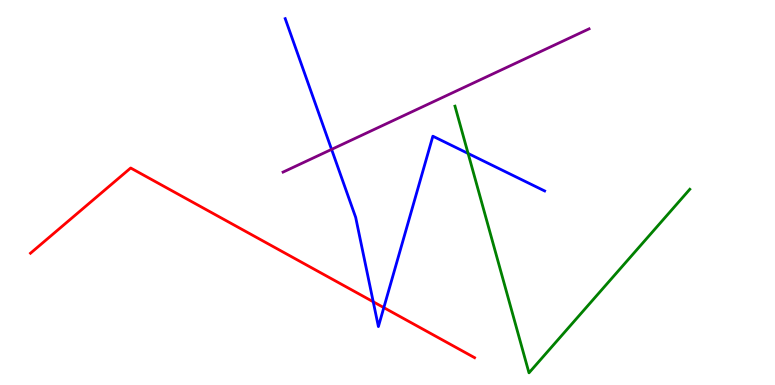[{'lines': ['blue', 'red'], 'intersections': [{'x': 4.82, 'y': 2.16}, {'x': 4.95, 'y': 2.01}]}, {'lines': ['green', 'red'], 'intersections': []}, {'lines': ['purple', 'red'], 'intersections': []}, {'lines': ['blue', 'green'], 'intersections': [{'x': 6.04, 'y': 6.01}]}, {'lines': ['blue', 'purple'], 'intersections': [{'x': 4.28, 'y': 6.12}]}, {'lines': ['green', 'purple'], 'intersections': []}]